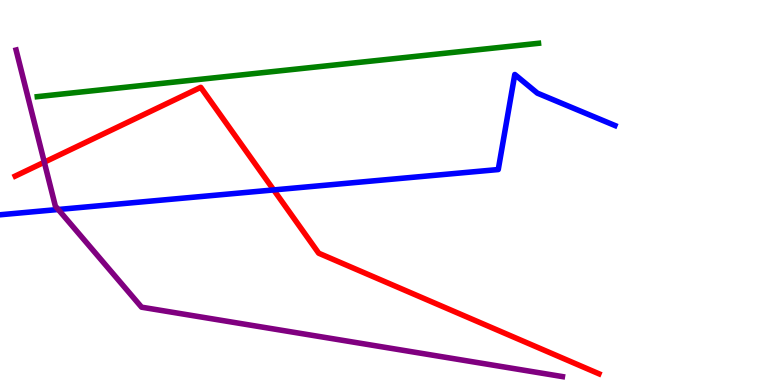[{'lines': ['blue', 'red'], 'intersections': [{'x': 3.53, 'y': 5.07}]}, {'lines': ['green', 'red'], 'intersections': []}, {'lines': ['purple', 'red'], 'intersections': [{'x': 0.572, 'y': 5.79}]}, {'lines': ['blue', 'green'], 'intersections': []}, {'lines': ['blue', 'purple'], 'intersections': [{'x': 0.752, 'y': 4.56}]}, {'lines': ['green', 'purple'], 'intersections': []}]